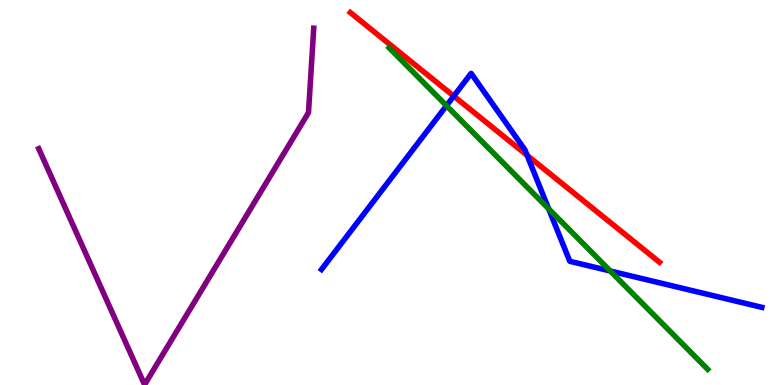[{'lines': ['blue', 'red'], 'intersections': [{'x': 5.86, 'y': 7.5}, {'x': 6.8, 'y': 5.97}]}, {'lines': ['green', 'red'], 'intersections': []}, {'lines': ['purple', 'red'], 'intersections': []}, {'lines': ['blue', 'green'], 'intersections': [{'x': 5.76, 'y': 7.26}, {'x': 7.08, 'y': 4.58}, {'x': 7.87, 'y': 2.96}]}, {'lines': ['blue', 'purple'], 'intersections': []}, {'lines': ['green', 'purple'], 'intersections': []}]